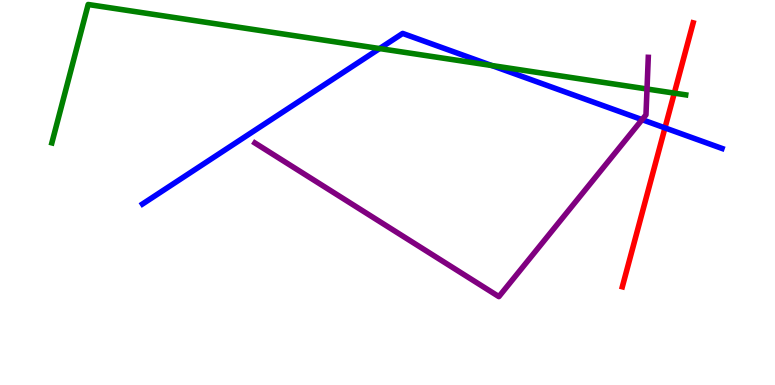[{'lines': ['blue', 'red'], 'intersections': [{'x': 8.58, 'y': 6.68}]}, {'lines': ['green', 'red'], 'intersections': [{'x': 8.7, 'y': 7.58}]}, {'lines': ['purple', 'red'], 'intersections': []}, {'lines': ['blue', 'green'], 'intersections': [{'x': 4.9, 'y': 8.74}, {'x': 6.35, 'y': 8.3}]}, {'lines': ['blue', 'purple'], 'intersections': [{'x': 8.28, 'y': 6.89}]}, {'lines': ['green', 'purple'], 'intersections': [{'x': 8.35, 'y': 7.69}]}]